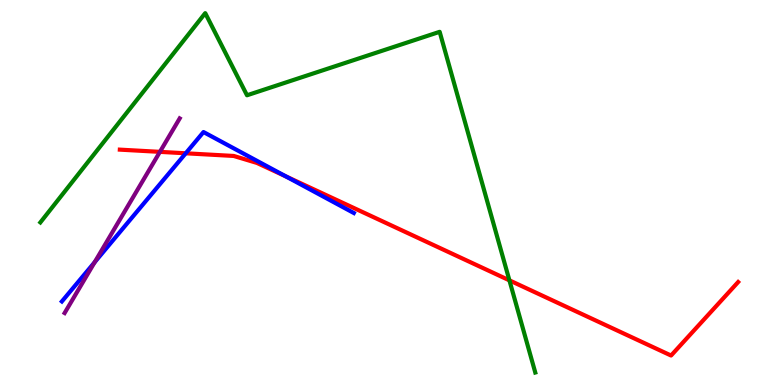[{'lines': ['blue', 'red'], 'intersections': [{'x': 2.4, 'y': 6.02}, {'x': 3.69, 'y': 5.42}]}, {'lines': ['green', 'red'], 'intersections': [{'x': 6.57, 'y': 2.72}]}, {'lines': ['purple', 'red'], 'intersections': [{'x': 2.06, 'y': 6.06}]}, {'lines': ['blue', 'green'], 'intersections': []}, {'lines': ['blue', 'purple'], 'intersections': [{'x': 1.22, 'y': 3.19}]}, {'lines': ['green', 'purple'], 'intersections': []}]